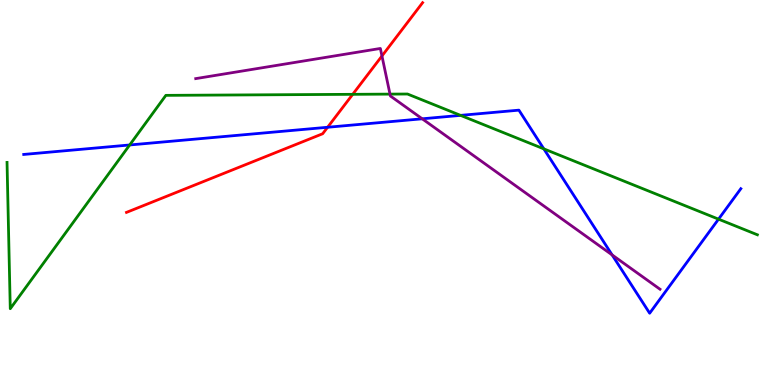[{'lines': ['blue', 'red'], 'intersections': [{'x': 4.23, 'y': 6.69}]}, {'lines': ['green', 'red'], 'intersections': [{'x': 4.55, 'y': 7.55}]}, {'lines': ['purple', 'red'], 'intersections': [{'x': 4.93, 'y': 8.55}]}, {'lines': ['blue', 'green'], 'intersections': [{'x': 1.67, 'y': 6.23}, {'x': 5.94, 'y': 7.0}, {'x': 7.02, 'y': 6.13}, {'x': 9.27, 'y': 4.31}]}, {'lines': ['blue', 'purple'], 'intersections': [{'x': 5.45, 'y': 6.91}, {'x': 7.9, 'y': 3.38}]}, {'lines': ['green', 'purple'], 'intersections': [{'x': 5.03, 'y': 7.56}]}]